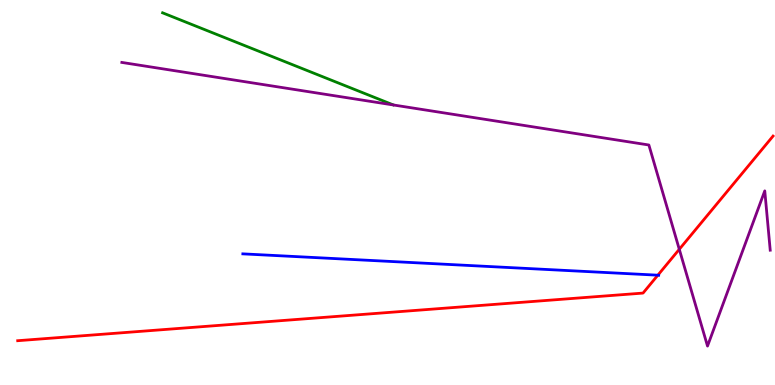[{'lines': ['blue', 'red'], 'intersections': [{'x': 8.49, 'y': 2.85}]}, {'lines': ['green', 'red'], 'intersections': []}, {'lines': ['purple', 'red'], 'intersections': [{'x': 8.77, 'y': 3.52}]}, {'lines': ['blue', 'green'], 'intersections': []}, {'lines': ['blue', 'purple'], 'intersections': []}, {'lines': ['green', 'purple'], 'intersections': []}]